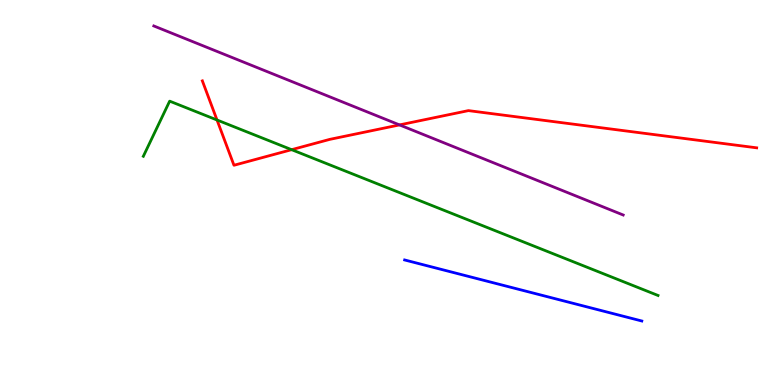[{'lines': ['blue', 'red'], 'intersections': []}, {'lines': ['green', 'red'], 'intersections': [{'x': 2.8, 'y': 6.88}, {'x': 3.76, 'y': 6.11}]}, {'lines': ['purple', 'red'], 'intersections': [{'x': 5.15, 'y': 6.76}]}, {'lines': ['blue', 'green'], 'intersections': []}, {'lines': ['blue', 'purple'], 'intersections': []}, {'lines': ['green', 'purple'], 'intersections': []}]